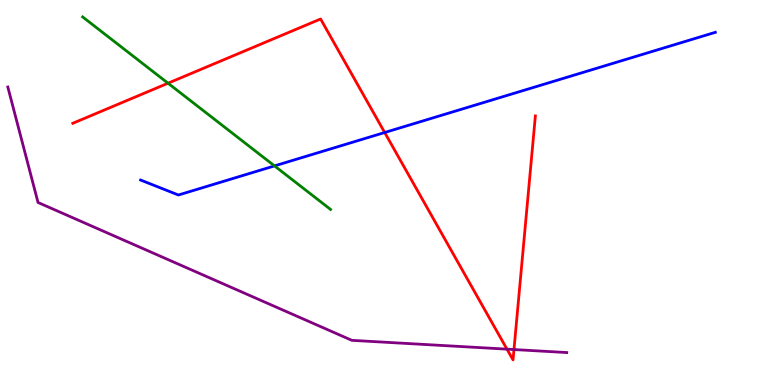[{'lines': ['blue', 'red'], 'intersections': [{'x': 4.96, 'y': 6.56}]}, {'lines': ['green', 'red'], 'intersections': [{'x': 2.17, 'y': 7.84}]}, {'lines': ['purple', 'red'], 'intersections': [{'x': 6.54, 'y': 0.931}, {'x': 6.63, 'y': 0.921}]}, {'lines': ['blue', 'green'], 'intersections': [{'x': 3.54, 'y': 5.69}]}, {'lines': ['blue', 'purple'], 'intersections': []}, {'lines': ['green', 'purple'], 'intersections': []}]